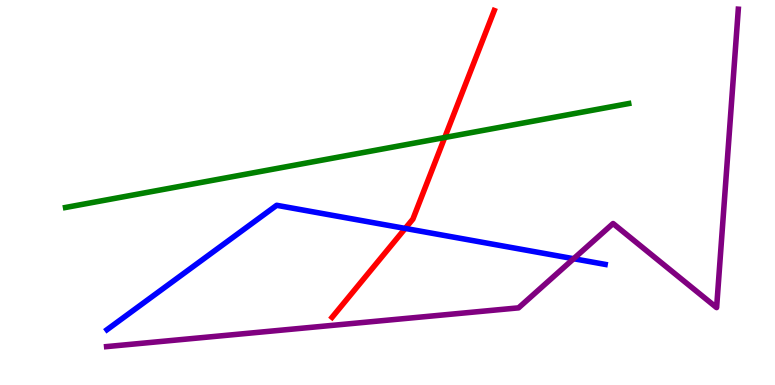[{'lines': ['blue', 'red'], 'intersections': [{'x': 5.23, 'y': 4.07}]}, {'lines': ['green', 'red'], 'intersections': [{'x': 5.74, 'y': 6.43}]}, {'lines': ['purple', 'red'], 'intersections': []}, {'lines': ['blue', 'green'], 'intersections': []}, {'lines': ['blue', 'purple'], 'intersections': [{'x': 7.4, 'y': 3.28}]}, {'lines': ['green', 'purple'], 'intersections': []}]